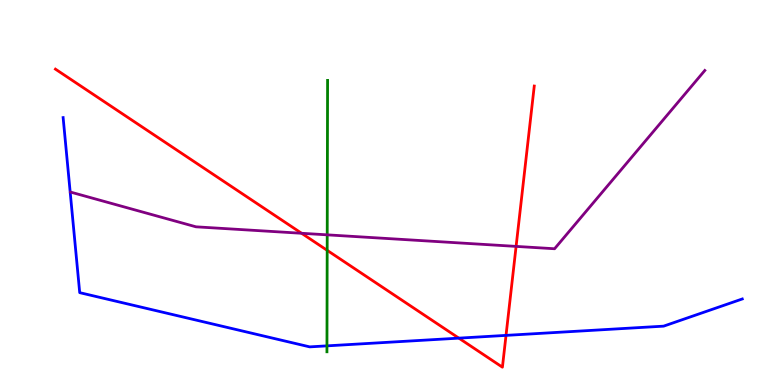[{'lines': ['blue', 'red'], 'intersections': [{'x': 5.92, 'y': 1.22}, {'x': 6.53, 'y': 1.29}]}, {'lines': ['green', 'red'], 'intersections': [{'x': 4.22, 'y': 3.5}]}, {'lines': ['purple', 'red'], 'intersections': [{'x': 3.89, 'y': 3.94}, {'x': 6.66, 'y': 3.6}]}, {'lines': ['blue', 'green'], 'intersections': [{'x': 4.22, 'y': 1.02}]}, {'lines': ['blue', 'purple'], 'intersections': []}, {'lines': ['green', 'purple'], 'intersections': [{'x': 4.22, 'y': 3.9}]}]